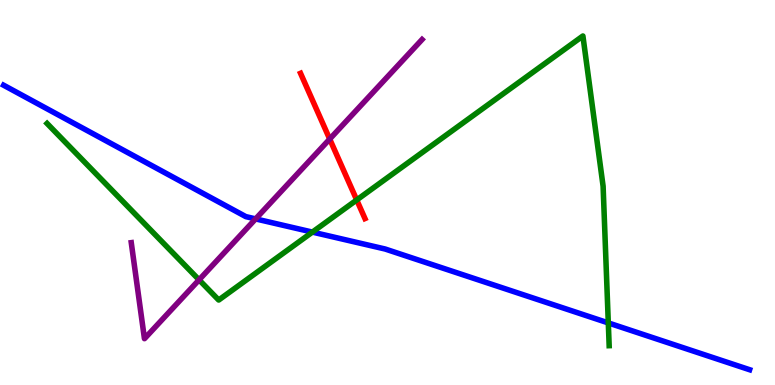[{'lines': ['blue', 'red'], 'intersections': []}, {'lines': ['green', 'red'], 'intersections': [{'x': 4.6, 'y': 4.81}]}, {'lines': ['purple', 'red'], 'intersections': [{'x': 4.25, 'y': 6.39}]}, {'lines': ['blue', 'green'], 'intersections': [{'x': 4.03, 'y': 3.97}, {'x': 7.85, 'y': 1.61}]}, {'lines': ['blue', 'purple'], 'intersections': [{'x': 3.3, 'y': 4.31}]}, {'lines': ['green', 'purple'], 'intersections': [{'x': 2.57, 'y': 2.73}]}]